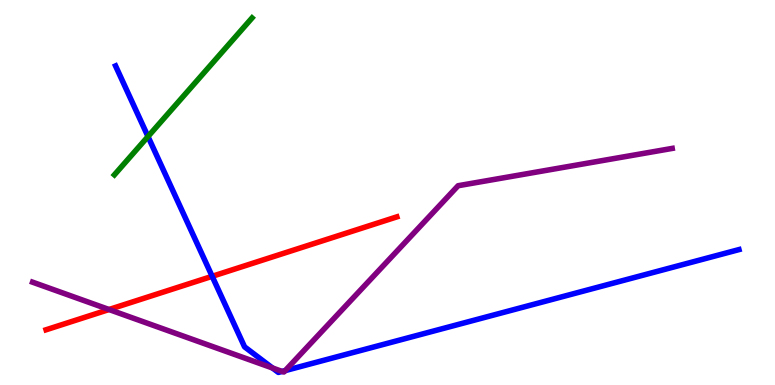[{'lines': ['blue', 'red'], 'intersections': [{'x': 2.74, 'y': 2.82}]}, {'lines': ['green', 'red'], 'intersections': []}, {'lines': ['purple', 'red'], 'intersections': [{'x': 1.41, 'y': 1.96}]}, {'lines': ['blue', 'green'], 'intersections': [{'x': 1.91, 'y': 6.45}]}, {'lines': ['blue', 'purple'], 'intersections': [{'x': 3.52, 'y': 0.442}, {'x': 3.64, 'y': 0.353}, {'x': 3.68, 'y': 0.374}]}, {'lines': ['green', 'purple'], 'intersections': []}]